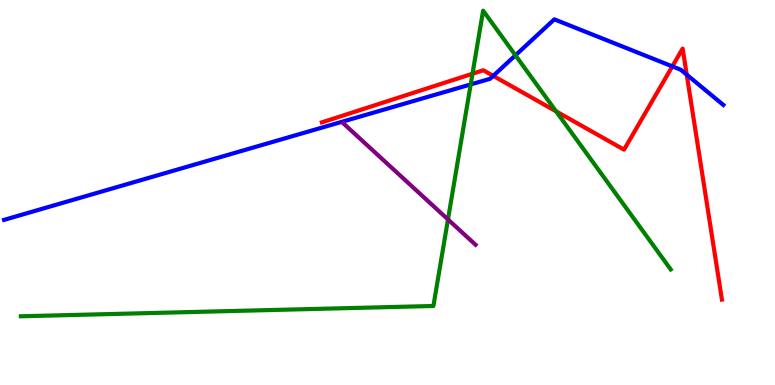[{'lines': ['blue', 'red'], 'intersections': [{'x': 6.36, 'y': 8.03}, {'x': 8.68, 'y': 8.28}, {'x': 8.86, 'y': 8.06}]}, {'lines': ['green', 'red'], 'intersections': [{'x': 6.1, 'y': 8.08}, {'x': 7.18, 'y': 7.11}]}, {'lines': ['purple', 'red'], 'intersections': []}, {'lines': ['blue', 'green'], 'intersections': [{'x': 6.07, 'y': 7.81}, {'x': 6.65, 'y': 8.56}]}, {'lines': ['blue', 'purple'], 'intersections': []}, {'lines': ['green', 'purple'], 'intersections': [{'x': 5.78, 'y': 4.3}]}]